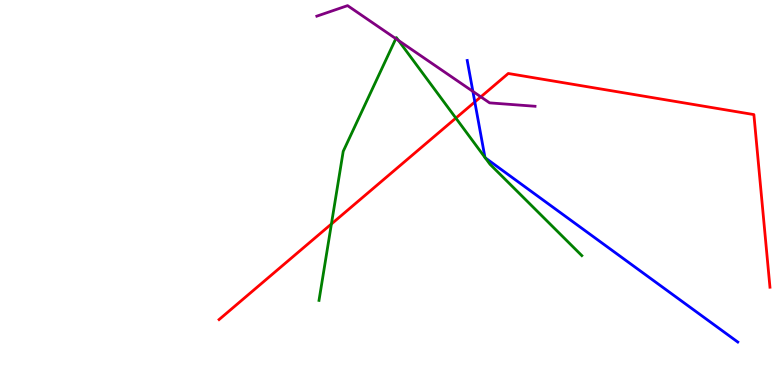[{'lines': ['blue', 'red'], 'intersections': [{'x': 6.13, 'y': 7.35}]}, {'lines': ['green', 'red'], 'intersections': [{'x': 4.28, 'y': 4.18}, {'x': 5.88, 'y': 6.93}]}, {'lines': ['purple', 'red'], 'intersections': [{'x': 6.2, 'y': 7.48}]}, {'lines': ['blue', 'green'], 'intersections': [{'x': 6.26, 'y': 5.91}, {'x': 6.26, 'y': 5.9}]}, {'lines': ['blue', 'purple'], 'intersections': [{'x': 6.1, 'y': 7.63}]}, {'lines': ['green', 'purple'], 'intersections': [{'x': 5.11, 'y': 9.0}, {'x': 5.14, 'y': 8.95}]}]